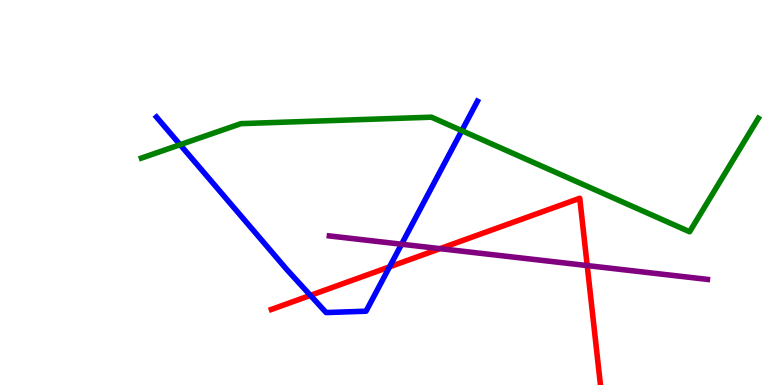[{'lines': ['blue', 'red'], 'intersections': [{'x': 4.01, 'y': 2.33}, {'x': 5.03, 'y': 3.07}]}, {'lines': ['green', 'red'], 'intersections': []}, {'lines': ['purple', 'red'], 'intersections': [{'x': 5.68, 'y': 3.54}, {'x': 7.58, 'y': 3.1}]}, {'lines': ['blue', 'green'], 'intersections': [{'x': 2.32, 'y': 6.24}, {'x': 5.96, 'y': 6.61}]}, {'lines': ['blue', 'purple'], 'intersections': [{'x': 5.18, 'y': 3.66}]}, {'lines': ['green', 'purple'], 'intersections': []}]